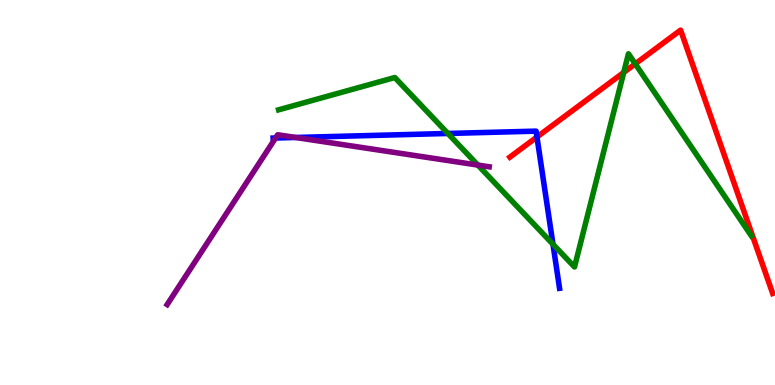[{'lines': ['blue', 'red'], 'intersections': [{'x': 6.93, 'y': 6.44}]}, {'lines': ['green', 'red'], 'intersections': [{'x': 8.05, 'y': 8.12}, {'x': 8.2, 'y': 8.34}]}, {'lines': ['purple', 'red'], 'intersections': []}, {'lines': ['blue', 'green'], 'intersections': [{'x': 5.78, 'y': 6.53}, {'x': 7.14, 'y': 3.66}]}, {'lines': ['blue', 'purple'], 'intersections': [{'x': 3.56, 'y': 6.42}, {'x': 3.81, 'y': 6.43}]}, {'lines': ['green', 'purple'], 'intersections': [{'x': 6.17, 'y': 5.71}]}]